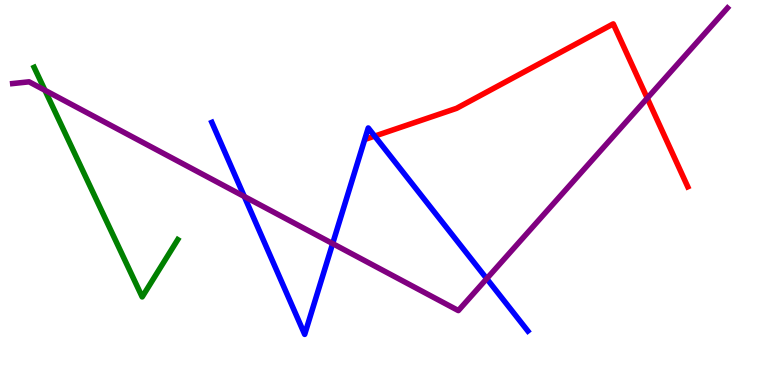[{'lines': ['blue', 'red'], 'intersections': [{'x': 4.83, 'y': 6.46}]}, {'lines': ['green', 'red'], 'intersections': []}, {'lines': ['purple', 'red'], 'intersections': [{'x': 8.35, 'y': 7.45}]}, {'lines': ['blue', 'green'], 'intersections': []}, {'lines': ['blue', 'purple'], 'intersections': [{'x': 3.15, 'y': 4.9}, {'x': 4.29, 'y': 3.67}, {'x': 6.28, 'y': 2.76}]}, {'lines': ['green', 'purple'], 'intersections': [{'x': 0.58, 'y': 7.66}]}]